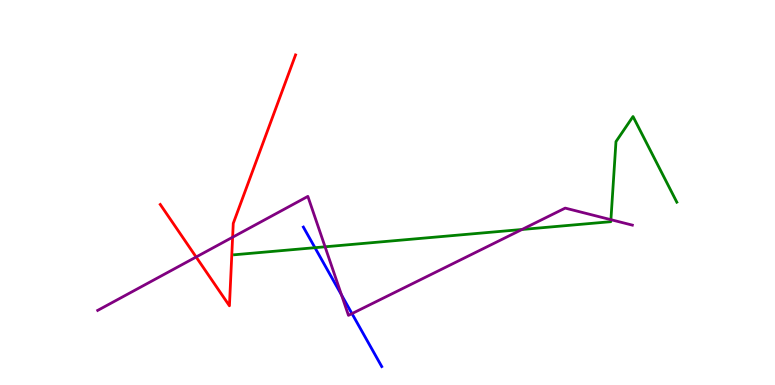[{'lines': ['blue', 'red'], 'intersections': []}, {'lines': ['green', 'red'], 'intersections': []}, {'lines': ['purple', 'red'], 'intersections': [{'x': 2.53, 'y': 3.32}, {'x': 3.0, 'y': 3.84}]}, {'lines': ['blue', 'green'], 'intersections': [{'x': 4.06, 'y': 3.57}]}, {'lines': ['blue', 'purple'], 'intersections': [{'x': 4.41, 'y': 2.34}, {'x': 4.54, 'y': 1.85}]}, {'lines': ['green', 'purple'], 'intersections': [{'x': 4.19, 'y': 3.59}, {'x': 6.74, 'y': 4.04}, {'x': 7.88, 'y': 4.29}]}]